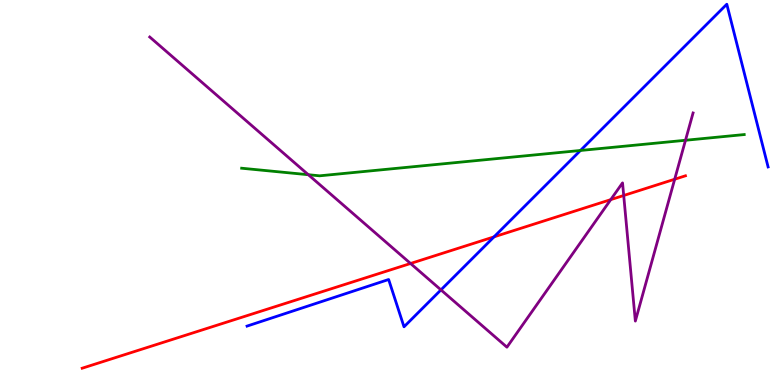[{'lines': ['blue', 'red'], 'intersections': [{'x': 6.37, 'y': 3.85}]}, {'lines': ['green', 'red'], 'intersections': []}, {'lines': ['purple', 'red'], 'intersections': [{'x': 5.3, 'y': 3.16}, {'x': 7.88, 'y': 4.81}, {'x': 8.05, 'y': 4.92}, {'x': 8.71, 'y': 5.34}]}, {'lines': ['blue', 'green'], 'intersections': [{'x': 7.49, 'y': 6.09}]}, {'lines': ['blue', 'purple'], 'intersections': [{'x': 5.69, 'y': 2.47}]}, {'lines': ['green', 'purple'], 'intersections': [{'x': 3.98, 'y': 5.46}, {'x': 8.85, 'y': 6.36}]}]